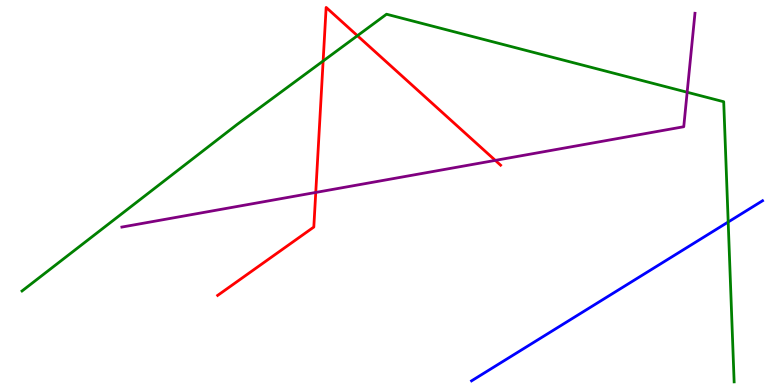[{'lines': ['blue', 'red'], 'intersections': []}, {'lines': ['green', 'red'], 'intersections': [{'x': 4.17, 'y': 8.42}, {'x': 4.61, 'y': 9.07}]}, {'lines': ['purple', 'red'], 'intersections': [{'x': 4.07, 'y': 5.0}, {'x': 6.39, 'y': 5.83}]}, {'lines': ['blue', 'green'], 'intersections': [{'x': 9.4, 'y': 4.23}]}, {'lines': ['blue', 'purple'], 'intersections': []}, {'lines': ['green', 'purple'], 'intersections': [{'x': 8.87, 'y': 7.6}]}]